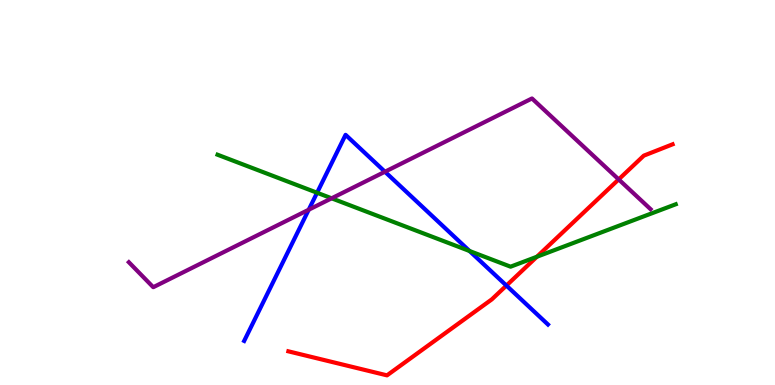[{'lines': ['blue', 'red'], 'intersections': [{'x': 6.53, 'y': 2.58}]}, {'lines': ['green', 'red'], 'intersections': [{'x': 6.93, 'y': 3.33}]}, {'lines': ['purple', 'red'], 'intersections': [{'x': 7.98, 'y': 5.34}]}, {'lines': ['blue', 'green'], 'intersections': [{'x': 4.09, 'y': 4.99}, {'x': 6.06, 'y': 3.48}]}, {'lines': ['blue', 'purple'], 'intersections': [{'x': 3.98, 'y': 4.55}, {'x': 4.97, 'y': 5.54}]}, {'lines': ['green', 'purple'], 'intersections': [{'x': 4.28, 'y': 4.85}]}]